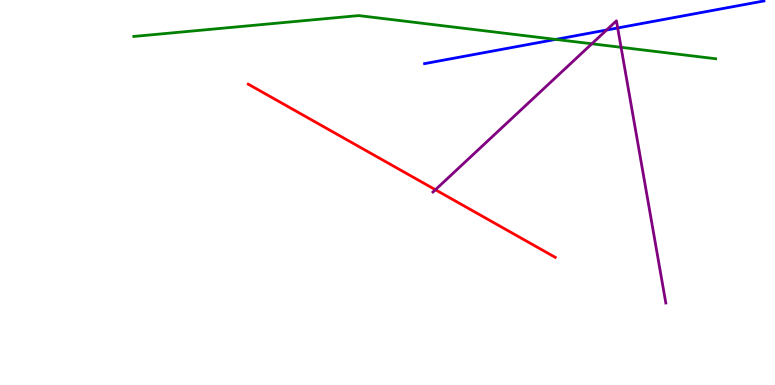[{'lines': ['blue', 'red'], 'intersections': []}, {'lines': ['green', 'red'], 'intersections': []}, {'lines': ['purple', 'red'], 'intersections': [{'x': 5.62, 'y': 5.07}]}, {'lines': ['blue', 'green'], 'intersections': [{'x': 7.17, 'y': 8.98}]}, {'lines': ['blue', 'purple'], 'intersections': [{'x': 7.83, 'y': 9.22}, {'x': 7.97, 'y': 9.27}]}, {'lines': ['green', 'purple'], 'intersections': [{'x': 7.64, 'y': 8.86}, {'x': 8.01, 'y': 8.77}]}]